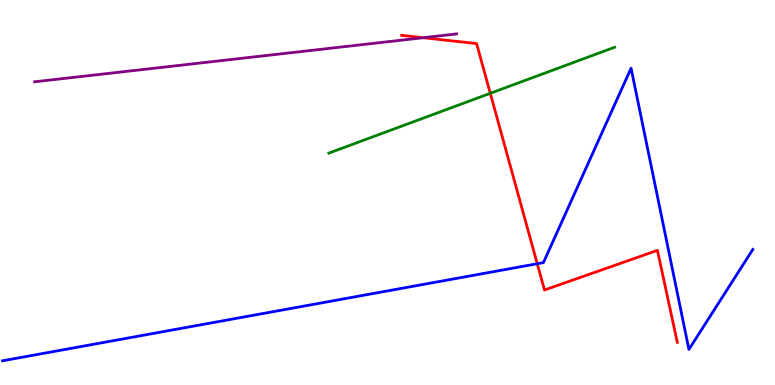[{'lines': ['blue', 'red'], 'intersections': [{'x': 6.93, 'y': 3.15}]}, {'lines': ['green', 'red'], 'intersections': [{'x': 6.33, 'y': 7.58}]}, {'lines': ['purple', 'red'], 'intersections': [{'x': 5.46, 'y': 9.02}]}, {'lines': ['blue', 'green'], 'intersections': []}, {'lines': ['blue', 'purple'], 'intersections': []}, {'lines': ['green', 'purple'], 'intersections': []}]